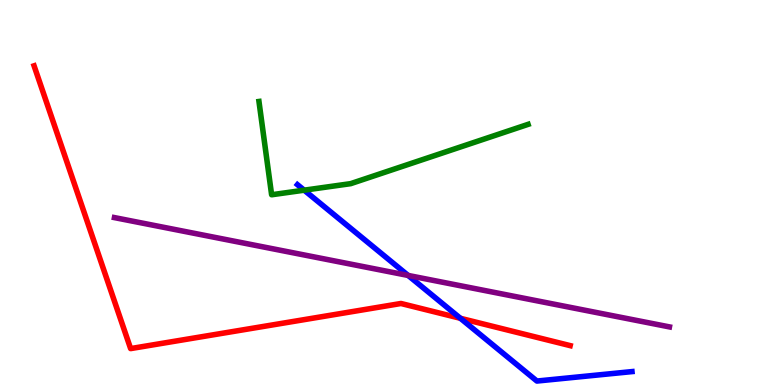[{'lines': ['blue', 'red'], 'intersections': [{'x': 5.94, 'y': 1.73}]}, {'lines': ['green', 'red'], 'intersections': []}, {'lines': ['purple', 'red'], 'intersections': []}, {'lines': ['blue', 'green'], 'intersections': [{'x': 3.92, 'y': 5.06}]}, {'lines': ['blue', 'purple'], 'intersections': [{'x': 5.27, 'y': 2.85}]}, {'lines': ['green', 'purple'], 'intersections': []}]